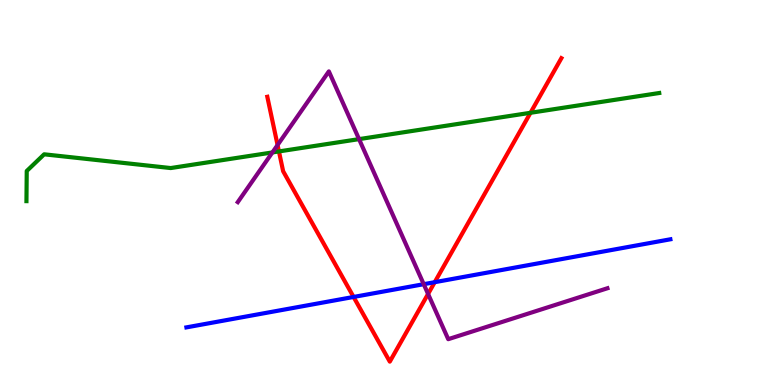[{'lines': ['blue', 'red'], 'intersections': [{'x': 4.56, 'y': 2.29}, {'x': 5.61, 'y': 2.67}]}, {'lines': ['green', 'red'], 'intersections': [{'x': 3.6, 'y': 6.07}, {'x': 6.85, 'y': 7.07}]}, {'lines': ['purple', 'red'], 'intersections': [{'x': 3.58, 'y': 6.23}, {'x': 5.52, 'y': 2.36}]}, {'lines': ['blue', 'green'], 'intersections': []}, {'lines': ['blue', 'purple'], 'intersections': [{'x': 5.47, 'y': 2.62}]}, {'lines': ['green', 'purple'], 'intersections': [{'x': 3.51, 'y': 6.04}, {'x': 4.63, 'y': 6.39}]}]